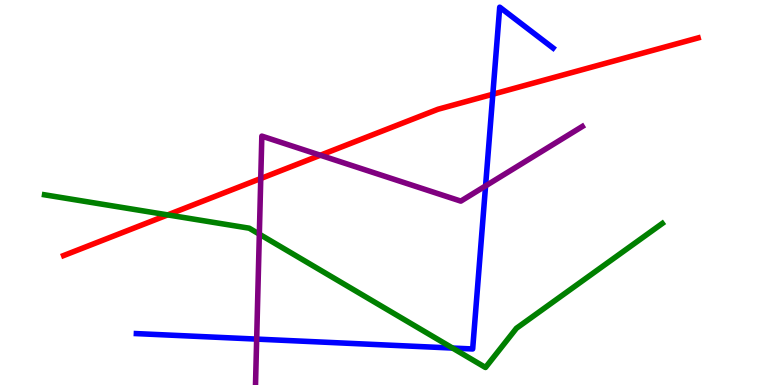[{'lines': ['blue', 'red'], 'intersections': [{'x': 6.36, 'y': 7.55}]}, {'lines': ['green', 'red'], 'intersections': [{'x': 2.16, 'y': 4.42}]}, {'lines': ['purple', 'red'], 'intersections': [{'x': 3.36, 'y': 5.36}, {'x': 4.13, 'y': 5.97}]}, {'lines': ['blue', 'green'], 'intersections': [{'x': 5.84, 'y': 0.96}]}, {'lines': ['blue', 'purple'], 'intersections': [{'x': 3.31, 'y': 1.19}, {'x': 6.27, 'y': 5.17}]}, {'lines': ['green', 'purple'], 'intersections': [{'x': 3.35, 'y': 3.92}]}]